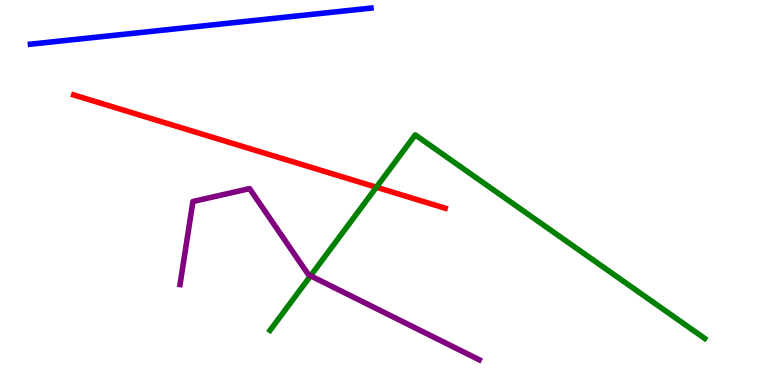[{'lines': ['blue', 'red'], 'intersections': []}, {'lines': ['green', 'red'], 'intersections': [{'x': 4.86, 'y': 5.14}]}, {'lines': ['purple', 'red'], 'intersections': []}, {'lines': ['blue', 'green'], 'intersections': []}, {'lines': ['blue', 'purple'], 'intersections': []}, {'lines': ['green', 'purple'], 'intersections': [{'x': 4.01, 'y': 2.84}]}]